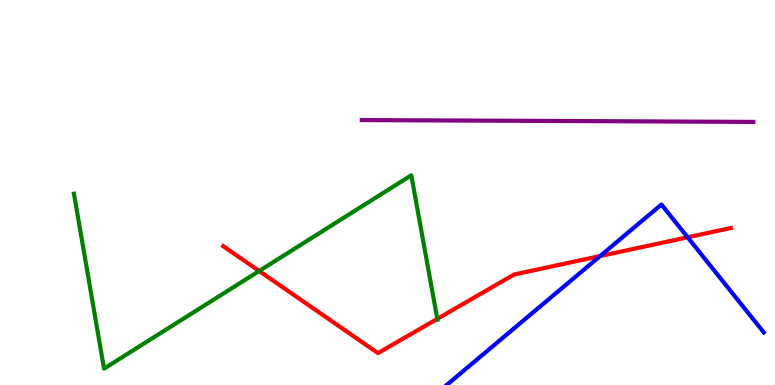[{'lines': ['blue', 'red'], 'intersections': [{'x': 7.74, 'y': 3.35}, {'x': 8.87, 'y': 3.84}]}, {'lines': ['green', 'red'], 'intersections': [{'x': 3.34, 'y': 2.96}, {'x': 5.64, 'y': 1.72}]}, {'lines': ['purple', 'red'], 'intersections': []}, {'lines': ['blue', 'green'], 'intersections': []}, {'lines': ['blue', 'purple'], 'intersections': []}, {'lines': ['green', 'purple'], 'intersections': []}]